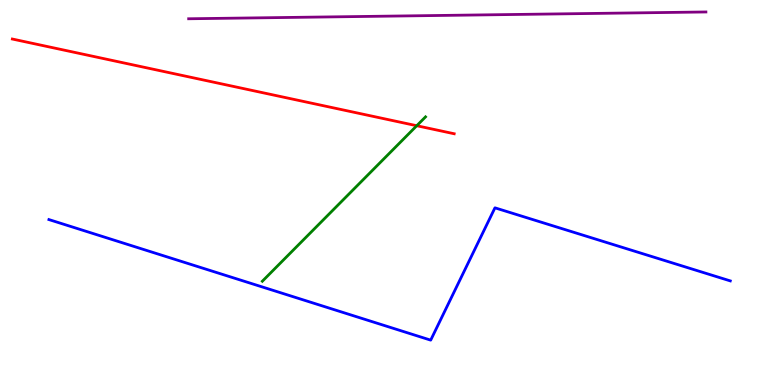[{'lines': ['blue', 'red'], 'intersections': []}, {'lines': ['green', 'red'], 'intersections': [{'x': 5.38, 'y': 6.73}]}, {'lines': ['purple', 'red'], 'intersections': []}, {'lines': ['blue', 'green'], 'intersections': []}, {'lines': ['blue', 'purple'], 'intersections': []}, {'lines': ['green', 'purple'], 'intersections': []}]